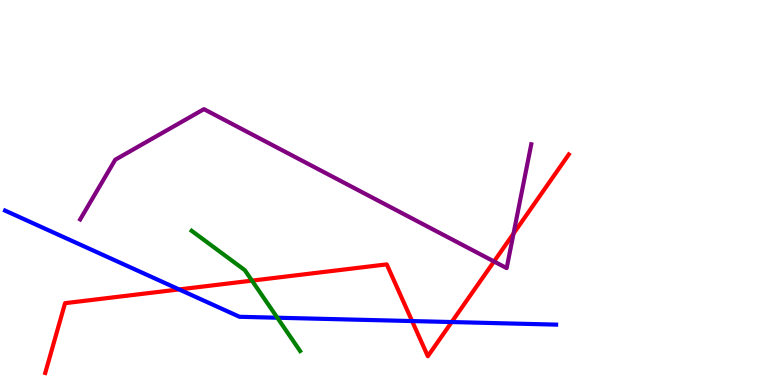[{'lines': ['blue', 'red'], 'intersections': [{'x': 2.31, 'y': 2.48}, {'x': 5.32, 'y': 1.66}, {'x': 5.83, 'y': 1.64}]}, {'lines': ['green', 'red'], 'intersections': [{'x': 3.25, 'y': 2.71}]}, {'lines': ['purple', 'red'], 'intersections': [{'x': 6.37, 'y': 3.21}, {'x': 6.63, 'y': 3.93}]}, {'lines': ['blue', 'green'], 'intersections': [{'x': 3.58, 'y': 1.75}]}, {'lines': ['blue', 'purple'], 'intersections': []}, {'lines': ['green', 'purple'], 'intersections': []}]